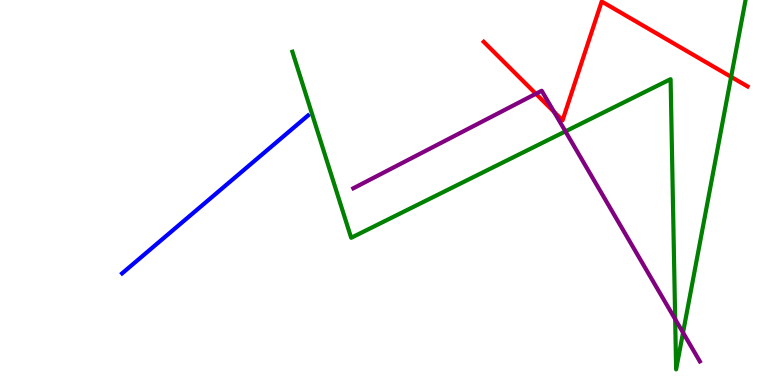[{'lines': ['blue', 'red'], 'intersections': []}, {'lines': ['green', 'red'], 'intersections': [{'x': 9.43, 'y': 8.0}]}, {'lines': ['purple', 'red'], 'intersections': [{'x': 6.91, 'y': 7.56}, {'x': 7.15, 'y': 7.1}]}, {'lines': ['blue', 'green'], 'intersections': []}, {'lines': ['blue', 'purple'], 'intersections': []}, {'lines': ['green', 'purple'], 'intersections': [{'x': 7.3, 'y': 6.59}, {'x': 8.71, 'y': 1.71}, {'x': 8.81, 'y': 1.36}]}]